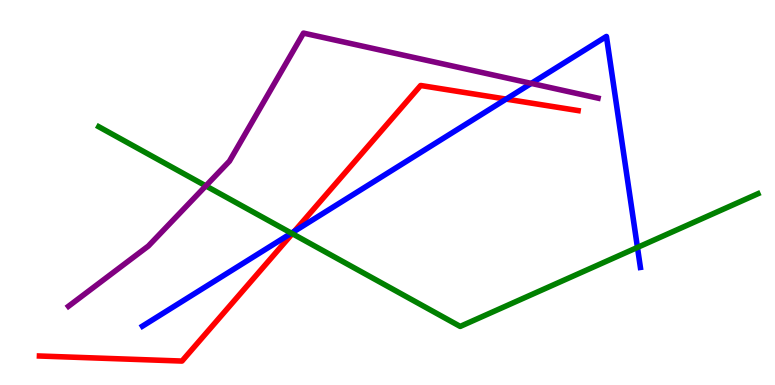[{'lines': ['blue', 'red'], 'intersections': [{'x': 3.8, 'y': 3.99}, {'x': 6.53, 'y': 7.43}]}, {'lines': ['green', 'red'], 'intersections': [{'x': 3.77, 'y': 3.93}]}, {'lines': ['purple', 'red'], 'intersections': []}, {'lines': ['blue', 'green'], 'intersections': [{'x': 3.76, 'y': 3.94}, {'x': 8.23, 'y': 3.57}]}, {'lines': ['blue', 'purple'], 'intersections': [{'x': 6.85, 'y': 7.83}]}, {'lines': ['green', 'purple'], 'intersections': [{'x': 2.66, 'y': 5.17}]}]